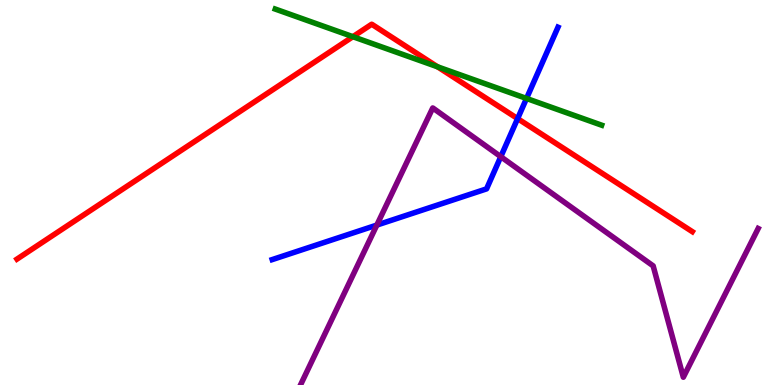[{'lines': ['blue', 'red'], 'intersections': [{'x': 6.68, 'y': 6.92}]}, {'lines': ['green', 'red'], 'intersections': [{'x': 4.55, 'y': 9.05}, {'x': 5.65, 'y': 8.26}]}, {'lines': ['purple', 'red'], 'intersections': []}, {'lines': ['blue', 'green'], 'intersections': [{'x': 6.79, 'y': 7.44}]}, {'lines': ['blue', 'purple'], 'intersections': [{'x': 4.86, 'y': 4.15}, {'x': 6.46, 'y': 5.93}]}, {'lines': ['green', 'purple'], 'intersections': []}]